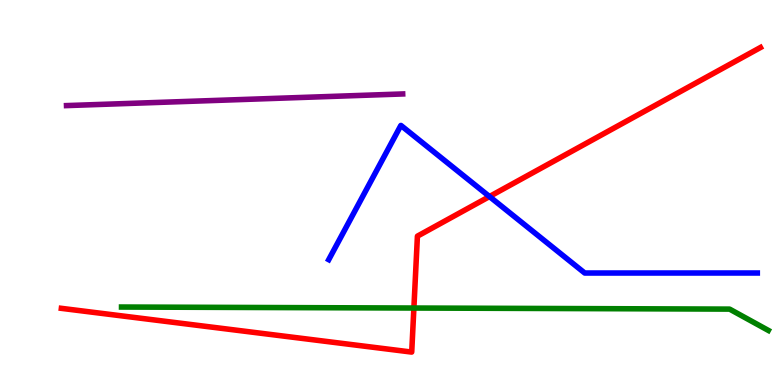[{'lines': ['blue', 'red'], 'intersections': [{'x': 6.32, 'y': 4.9}]}, {'lines': ['green', 'red'], 'intersections': [{'x': 5.34, 'y': 2.0}]}, {'lines': ['purple', 'red'], 'intersections': []}, {'lines': ['blue', 'green'], 'intersections': []}, {'lines': ['blue', 'purple'], 'intersections': []}, {'lines': ['green', 'purple'], 'intersections': []}]